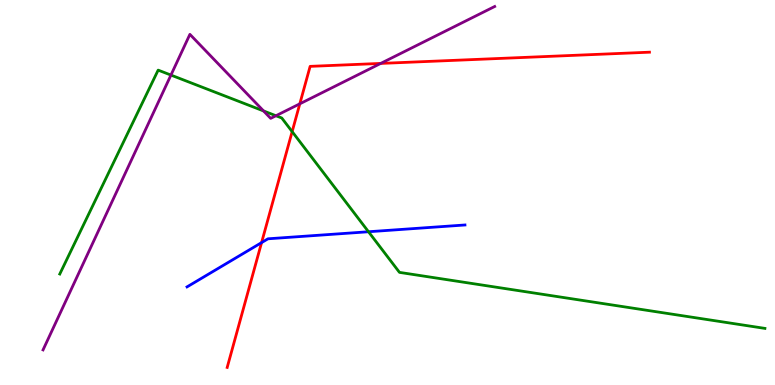[{'lines': ['blue', 'red'], 'intersections': [{'x': 3.38, 'y': 3.7}]}, {'lines': ['green', 'red'], 'intersections': [{'x': 3.77, 'y': 6.58}]}, {'lines': ['purple', 'red'], 'intersections': [{'x': 3.87, 'y': 7.3}, {'x': 4.91, 'y': 8.35}]}, {'lines': ['blue', 'green'], 'intersections': [{'x': 4.75, 'y': 3.98}]}, {'lines': ['blue', 'purple'], 'intersections': []}, {'lines': ['green', 'purple'], 'intersections': [{'x': 2.21, 'y': 8.05}, {'x': 3.4, 'y': 7.12}, {'x': 3.56, 'y': 6.99}]}]